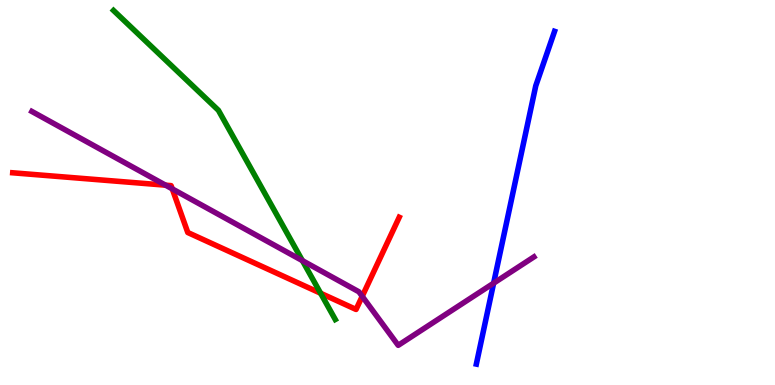[{'lines': ['blue', 'red'], 'intersections': []}, {'lines': ['green', 'red'], 'intersections': [{'x': 4.14, 'y': 2.38}]}, {'lines': ['purple', 'red'], 'intersections': [{'x': 2.14, 'y': 5.19}, {'x': 2.22, 'y': 5.09}, {'x': 4.67, 'y': 2.3}]}, {'lines': ['blue', 'green'], 'intersections': []}, {'lines': ['blue', 'purple'], 'intersections': [{'x': 6.37, 'y': 2.64}]}, {'lines': ['green', 'purple'], 'intersections': [{'x': 3.9, 'y': 3.23}]}]